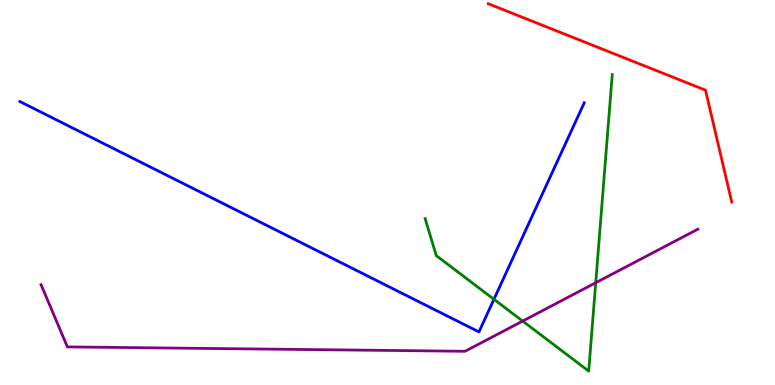[{'lines': ['blue', 'red'], 'intersections': []}, {'lines': ['green', 'red'], 'intersections': []}, {'lines': ['purple', 'red'], 'intersections': []}, {'lines': ['blue', 'green'], 'intersections': [{'x': 6.37, 'y': 2.23}]}, {'lines': ['blue', 'purple'], 'intersections': []}, {'lines': ['green', 'purple'], 'intersections': [{'x': 6.74, 'y': 1.66}, {'x': 7.69, 'y': 2.66}]}]